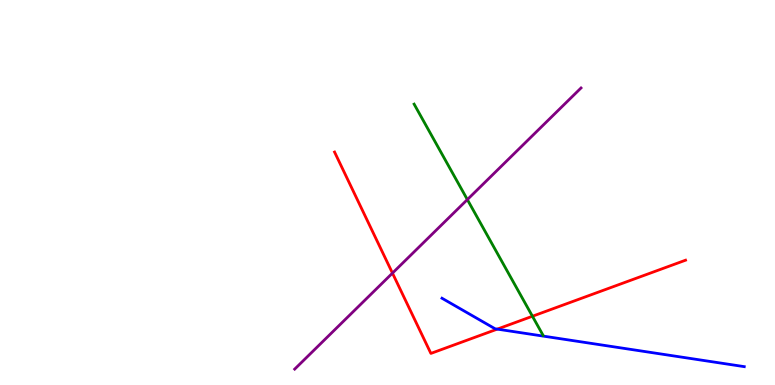[{'lines': ['blue', 'red'], 'intersections': [{'x': 6.42, 'y': 1.45}]}, {'lines': ['green', 'red'], 'intersections': [{'x': 6.87, 'y': 1.79}]}, {'lines': ['purple', 'red'], 'intersections': [{'x': 5.06, 'y': 2.91}]}, {'lines': ['blue', 'green'], 'intersections': []}, {'lines': ['blue', 'purple'], 'intersections': []}, {'lines': ['green', 'purple'], 'intersections': [{'x': 6.03, 'y': 4.82}]}]